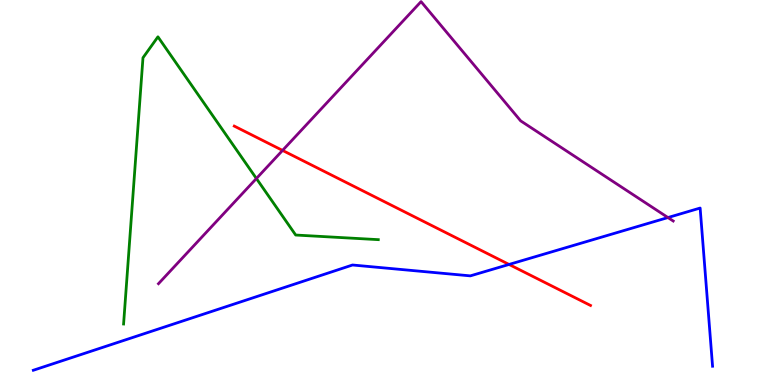[{'lines': ['blue', 'red'], 'intersections': [{'x': 6.57, 'y': 3.13}]}, {'lines': ['green', 'red'], 'intersections': []}, {'lines': ['purple', 'red'], 'intersections': [{'x': 3.65, 'y': 6.09}]}, {'lines': ['blue', 'green'], 'intersections': []}, {'lines': ['blue', 'purple'], 'intersections': [{'x': 8.62, 'y': 4.35}]}, {'lines': ['green', 'purple'], 'intersections': [{'x': 3.31, 'y': 5.36}]}]